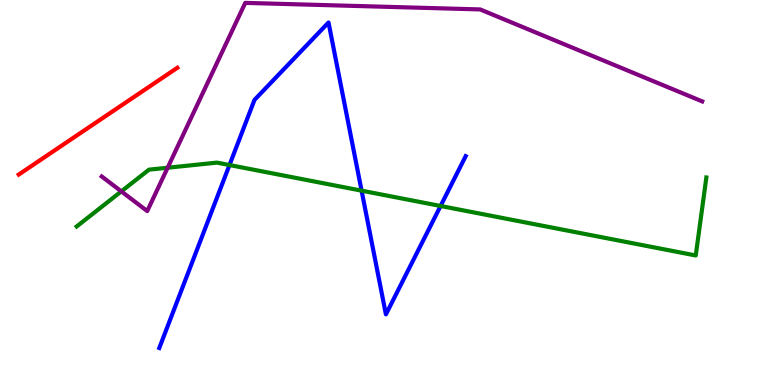[{'lines': ['blue', 'red'], 'intersections': []}, {'lines': ['green', 'red'], 'intersections': []}, {'lines': ['purple', 'red'], 'intersections': []}, {'lines': ['blue', 'green'], 'intersections': [{'x': 2.96, 'y': 5.71}, {'x': 4.67, 'y': 5.05}, {'x': 5.68, 'y': 4.65}]}, {'lines': ['blue', 'purple'], 'intersections': []}, {'lines': ['green', 'purple'], 'intersections': [{'x': 1.57, 'y': 5.03}, {'x': 2.16, 'y': 5.64}]}]